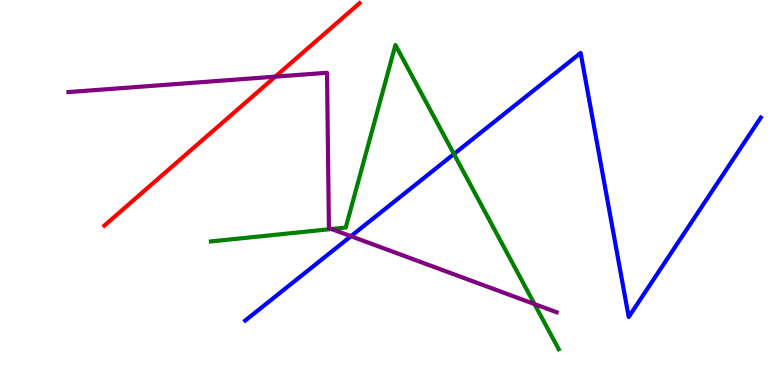[{'lines': ['blue', 'red'], 'intersections': []}, {'lines': ['green', 'red'], 'intersections': []}, {'lines': ['purple', 'red'], 'intersections': [{'x': 3.55, 'y': 8.01}]}, {'lines': ['blue', 'green'], 'intersections': [{'x': 5.86, 'y': 6.0}]}, {'lines': ['blue', 'purple'], 'intersections': [{'x': 4.53, 'y': 3.86}]}, {'lines': ['green', 'purple'], 'intersections': [{'x': 4.28, 'y': 4.05}, {'x': 6.9, 'y': 2.1}]}]